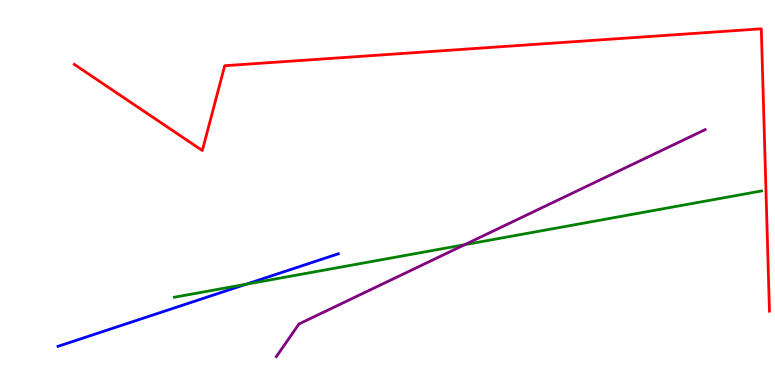[{'lines': ['blue', 'red'], 'intersections': []}, {'lines': ['green', 'red'], 'intersections': []}, {'lines': ['purple', 'red'], 'intersections': []}, {'lines': ['blue', 'green'], 'intersections': [{'x': 3.18, 'y': 2.62}]}, {'lines': ['blue', 'purple'], 'intersections': []}, {'lines': ['green', 'purple'], 'intersections': [{'x': 6.0, 'y': 3.64}]}]